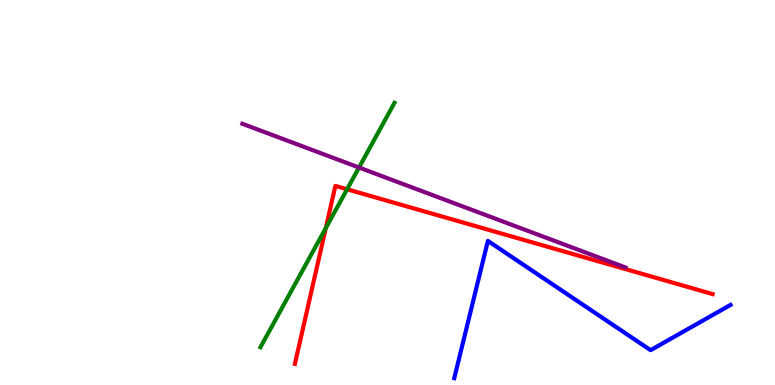[{'lines': ['blue', 'red'], 'intersections': []}, {'lines': ['green', 'red'], 'intersections': [{'x': 4.2, 'y': 4.08}, {'x': 4.48, 'y': 5.08}]}, {'lines': ['purple', 'red'], 'intersections': []}, {'lines': ['blue', 'green'], 'intersections': []}, {'lines': ['blue', 'purple'], 'intersections': []}, {'lines': ['green', 'purple'], 'intersections': [{'x': 4.63, 'y': 5.65}]}]